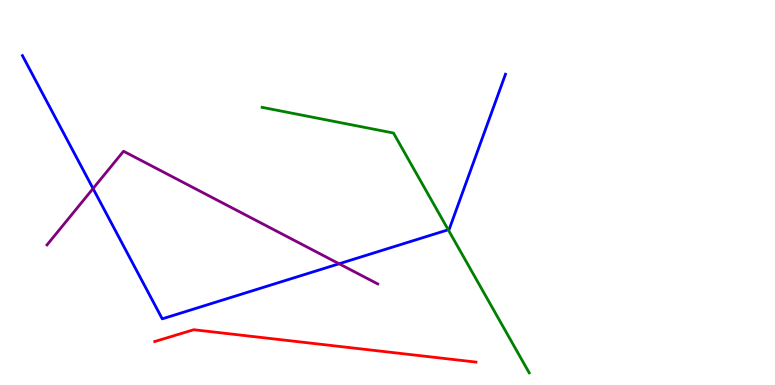[{'lines': ['blue', 'red'], 'intersections': []}, {'lines': ['green', 'red'], 'intersections': []}, {'lines': ['purple', 'red'], 'intersections': []}, {'lines': ['blue', 'green'], 'intersections': [{'x': 5.78, 'y': 4.03}]}, {'lines': ['blue', 'purple'], 'intersections': [{'x': 1.2, 'y': 5.1}, {'x': 4.38, 'y': 3.15}]}, {'lines': ['green', 'purple'], 'intersections': []}]